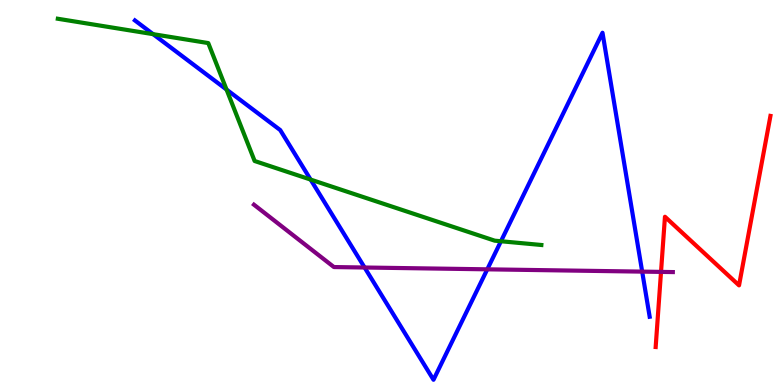[{'lines': ['blue', 'red'], 'intersections': []}, {'lines': ['green', 'red'], 'intersections': []}, {'lines': ['purple', 'red'], 'intersections': [{'x': 8.53, 'y': 2.94}]}, {'lines': ['blue', 'green'], 'intersections': [{'x': 1.98, 'y': 9.11}, {'x': 2.92, 'y': 7.67}, {'x': 4.01, 'y': 5.34}, {'x': 6.46, 'y': 3.73}]}, {'lines': ['blue', 'purple'], 'intersections': [{'x': 4.7, 'y': 3.05}, {'x': 6.29, 'y': 3.0}, {'x': 8.29, 'y': 2.94}]}, {'lines': ['green', 'purple'], 'intersections': []}]